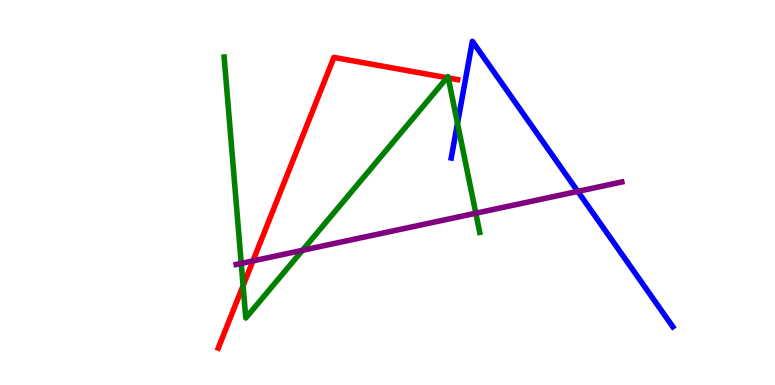[{'lines': ['blue', 'red'], 'intersections': []}, {'lines': ['green', 'red'], 'intersections': [{'x': 3.14, 'y': 2.58}, {'x': 5.77, 'y': 7.98}, {'x': 5.78, 'y': 7.98}]}, {'lines': ['purple', 'red'], 'intersections': [{'x': 3.26, 'y': 3.22}]}, {'lines': ['blue', 'green'], 'intersections': [{'x': 5.9, 'y': 6.8}]}, {'lines': ['blue', 'purple'], 'intersections': [{'x': 7.46, 'y': 5.03}]}, {'lines': ['green', 'purple'], 'intersections': [{'x': 3.11, 'y': 3.16}, {'x': 3.9, 'y': 3.5}, {'x': 6.14, 'y': 4.46}]}]